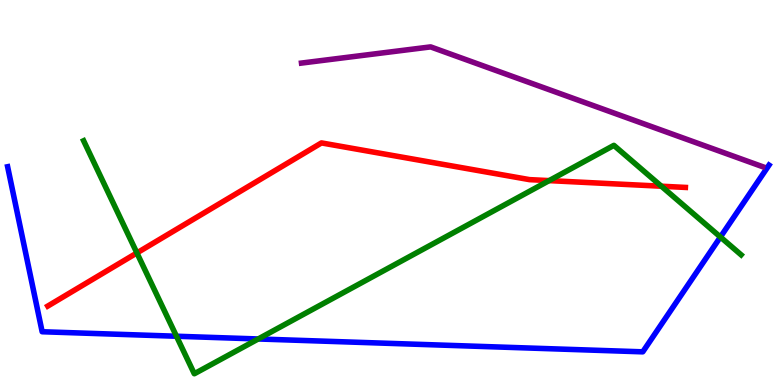[{'lines': ['blue', 'red'], 'intersections': []}, {'lines': ['green', 'red'], 'intersections': [{'x': 1.77, 'y': 3.43}, {'x': 7.09, 'y': 5.31}, {'x': 8.53, 'y': 5.16}]}, {'lines': ['purple', 'red'], 'intersections': []}, {'lines': ['blue', 'green'], 'intersections': [{'x': 2.28, 'y': 1.27}, {'x': 3.33, 'y': 1.2}, {'x': 9.3, 'y': 3.84}]}, {'lines': ['blue', 'purple'], 'intersections': []}, {'lines': ['green', 'purple'], 'intersections': []}]